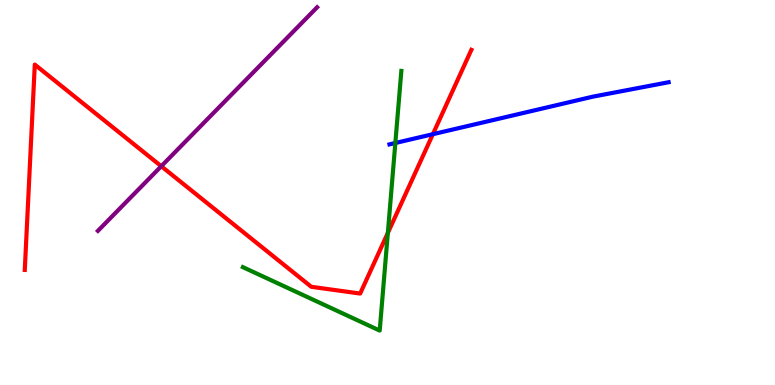[{'lines': ['blue', 'red'], 'intersections': [{'x': 5.59, 'y': 6.51}]}, {'lines': ['green', 'red'], 'intersections': [{'x': 5.0, 'y': 3.95}]}, {'lines': ['purple', 'red'], 'intersections': [{'x': 2.08, 'y': 5.68}]}, {'lines': ['blue', 'green'], 'intersections': [{'x': 5.1, 'y': 6.29}]}, {'lines': ['blue', 'purple'], 'intersections': []}, {'lines': ['green', 'purple'], 'intersections': []}]